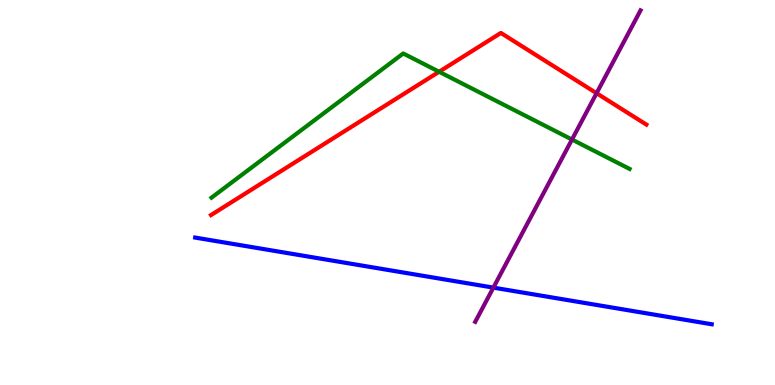[{'lines': ['blue', 'red'], 'intersections': []}, {'lines': ['green', 'red'], 'intersections': [{'x': 5.67, 'y': 8.14}]}, {'lines': ['purple', 'red'], 'intersections': [{'x': 7.7, 'y': 7.58}]}, {'lines': ['blue', 'green'], 'intersections': []}, {'lines': ['blue', 'purple'], 'intersections': [{'x': 6.37, 'y': 2.53}]}, {'lines': ['green', 'purple'], 'intersections': [{'x': 7.38, 'y': 6.38}]}]